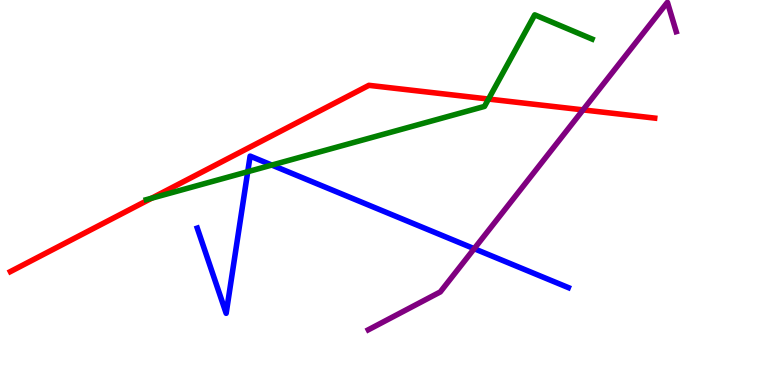[{'lines': ['blue', 'red'], 'intersections': []}, {'lines': ['green', 'red'], 'intersections': [{'x': 1.96, 'y': 4.85}, {'x': 6.3, 'y': 7.43}]}, {'lines': ['purple', 'red'], 'intersections': [{'x': 7.52, 'y': 7.15}]}, {'lines': ['blue', 'green'], 'intersections': [{'x': 3.2, 'y': 5.54}, {'x': 3.51, 'y': 5.71}]}, {'lines': ['blue', 'purple'], 'intersections': [{'x': 6.12, 'y': 3.54}]}, {'lines': ['green', 'purple'], 'intersections': []}]